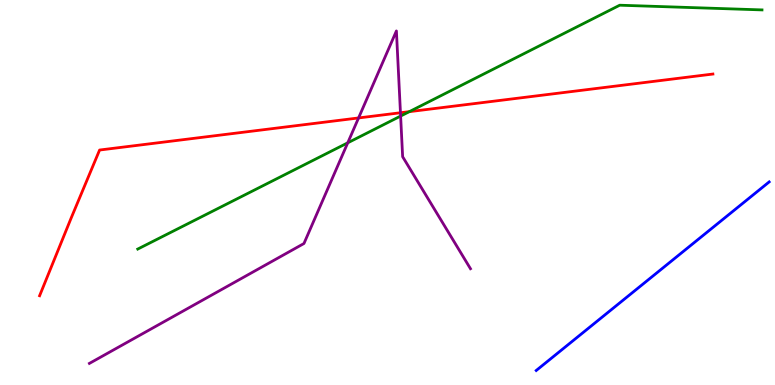[{'lines': ['blue', 'red'], 'intersections': []}, {'lines': ['green', 'red'], 'intersections': [{'x': 5.28, 'y': 7.1}]}, {'lines': ['purple', 'red'], 'intersections': [{'x': 4.63, 'y': 6.94}, {'x': 5.17, 'y': 7.07}]}, {'lines': ['blue', 'green'], 'intersections': []}, {'lines': ['blue', 'purple'], 'intersections': []}, {'lines': ['green', 'purple'], 'intersections': [{'x': 4.49, 'y': 6.29}, {'x': 5.17, 'y': 6.99}]}]